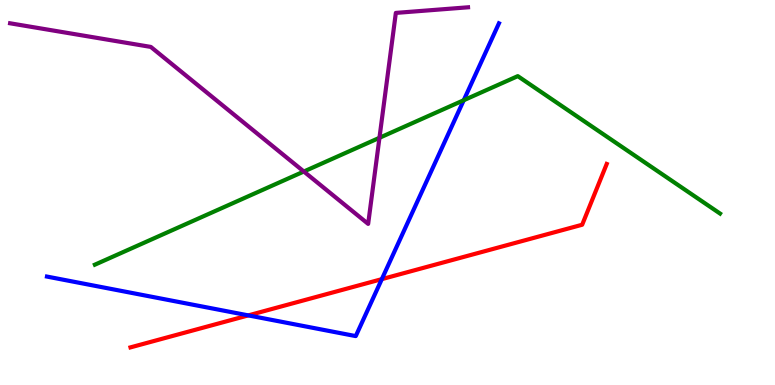[{'lines': ['blue', 'red'], 'intersections': [{'x': 3.2, 'y': 1.81}, {'x': 4.93, 'y': 2.75}]}, {'lines': ['green', 'red'], 'intersections': []}, {'lines': ['purple', 'red'], 'intersections': []}, {'lines': ['blue', 'green'], 'intersections': [{'x': 5.98, 'y': 7.4}]}, {'lines': ['blue', 'purple'], 'intersections': []}, {'lines': ['green', 'purple'], 'intersections': [{'x': 3.92, 'y': 5.55}, {'x': 4.9, 'y': 6.42}]}]